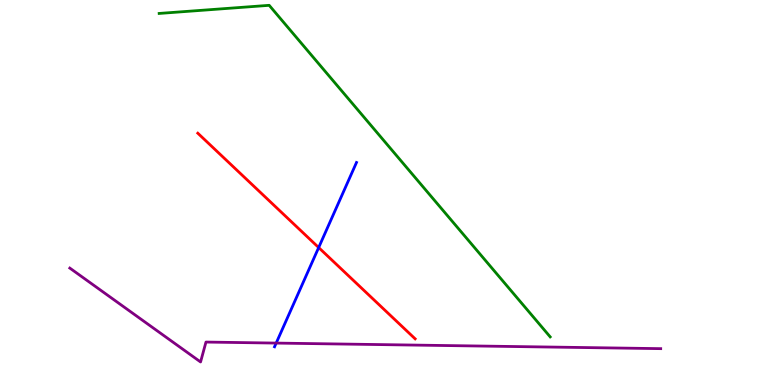[{'lines': ['blue', 'red'], 'intersections': [{'x': 4.11, 'y': 3.57}]}, {'lines': ['green', 'red'], 'intersections': []}, {'lines': ['purple', 'red'], 'intersections': []}, {'lines': ['blue', 'green'], 'intersections': []}, {'lines': ['blue', 'purple'], 'intersections': [{'x': 3.56, 'y': 1.09}]}, {'lines': ['green', 'purple'], 'intersections': []}]